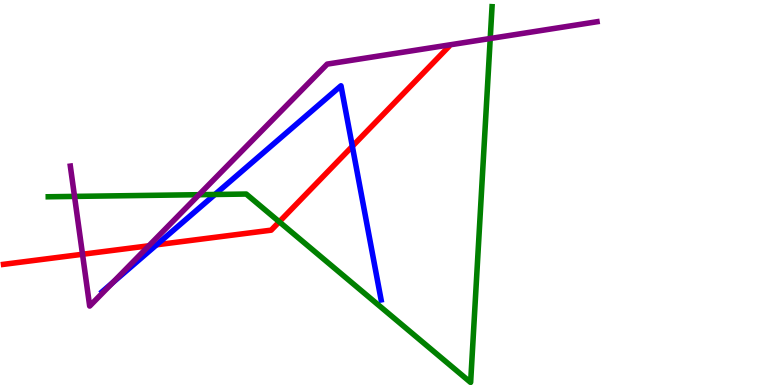[{'lines': ['blue', 'red'], 'intersections': [{'x': 2.02, 'y': 3.64}, {'x': 4.55, 'y': 6.2}]}, {'lines': ['green', 'red'], 'intersections': [{'x': 3.6, 'y': 4.24}]}, {'lines': ['purple', 'red'], 'intersections': [{'x': 1.06, 'y': 3.4}, {'x': 1.92, 'y': 3.62}]}, {'lines': ['blue', 'green'], 'intersections': [{'x': 2.77, 'y': 4.95}]}, {'lines': ['blue', 'purple'], 'intersections': [{'x': 1.45, 'y': 2.66}]}, {'lines': ['green', 'purple'], 'intersections': [{'x': 0.962, 'y': 4.9}, {'x': 2.57, 'y': 4.94}, {'x': 6.33, 'y': 9.0}]}]